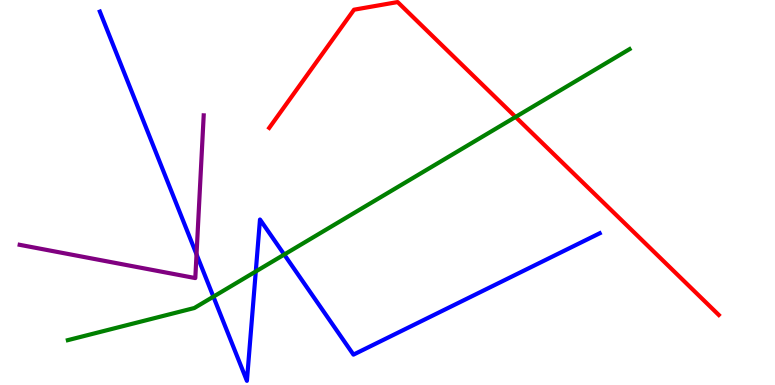[{'lines': ['blue', 'red'], 'intersections': []}, {'lines': ['green', 'red'], 'intersections': [{'x': 6.65, 'y': 6.96}]}, {'lines': ['purple', 'red'], 'intersections': []}, {'lines': ['blue', 'green'], 'intersections': [{'x': 2.75, 'y': 2.29}, {'x': 3.3, 'y': 2.95}, {'x': 3.67, 'y': 3.39}]}, {'lines': ['blue', 'purple'], 'intersections': [{'x': 2.54, 'y': 3.39}]}, {'lines': ['green', 'purple'], 'intersections': []}]